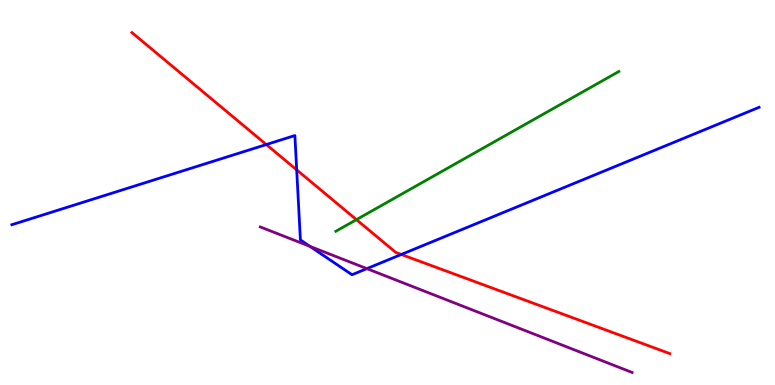[{'lines': ['blue', 'red'], 'intersections': [{'x': 3.44, 'y': 6.25}, {'x': 3.83, 'y': 5.59}, {'x': 5.18, 'y': 3.39}]}, {'lines': ['green', 'red'], 'intersections': [{'x': 4.6, 'y': 4.29}]}, {'lines': ['purple', 'red'], 'intersections': []}, {'lines': ['blue', 'green'], 'intersections': []}, {'lines': ['blue', 'purple'], 'intersections': [{'x': 4.0, 'y': 3.6}, {'x': 4.73, 'y': 3.02}]}, {'lines': ['green', 'purple'], 'intersections': []}]